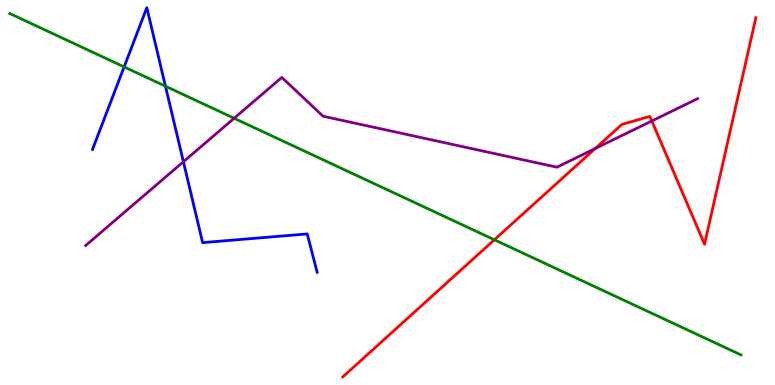[{'lines': ['blue', 'red'], 'intersections': []}, {'lines': ['green', 'red'], 'intersections': [{'x': 6.38, 'y': 3.77}]}, {'lines': ['purple', 'red'], 'intersections': [{'x': 7.68, 'y': 6.14}, {'x': 8.41, 'y': 6.86}]}, {'lines': ['blue', 'green'], 'intersections': [{'x': 1.6, 'y': 8.26}, {'x': 2.13, 'y': 7.76}]}, {'lines': ['blue', 'purple'], 'intersections': [{'x': 2.37, 'y': 5.8}]}, {'lines': ['green', 'purple'], 'intersections': [{'x': 3.02, 'y': 6.93}]}]